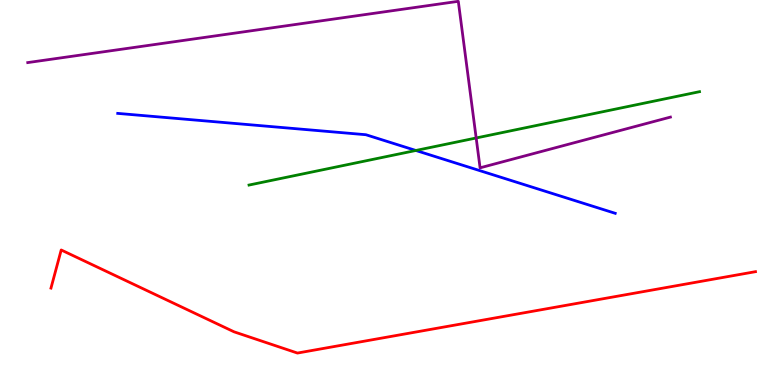[{'lines': ['blue', 'red'], 'intersections': []}, {'lines': ['green', 'red'], 'intersections': []}, {'lines': ['purple', 'red'], 'intersections': []}, {'lines': ['blue', 'green'], 'intersections': [{'x': 5.37, 'y': 6.09}]}, {'lines': ['blue', 'purple'], 'intersections': []}, {'lines': ['green', 'purple'], 'intersections': [{'x': 6.14, 'y': 6.42}]}]